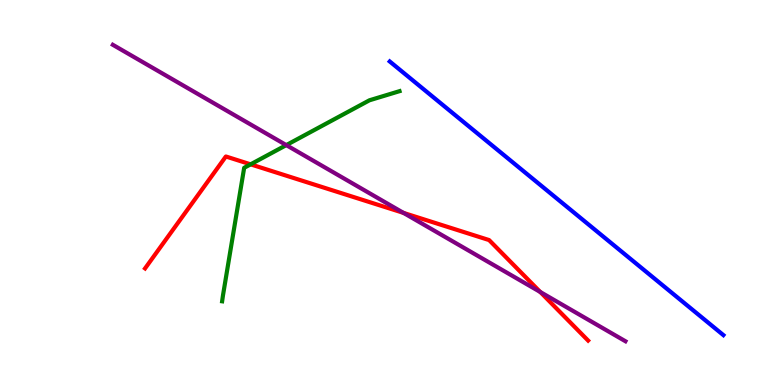[{'lines': ['blue', 'red'], 'intersections': []}, {'lines': ['green', 'red'], 'intersections': [{'x': 3.23, 'y': 5.73}]}, {'lines': ['purple', 'red'], 'intersections': [{'x': 5.21, 'y': 4.47}, {'x': 6.97, 'y': 2.42}]}, {'lines': ['blue', 'green'], 'intersections': []}, {'lines': ['blue', 'purple'], 'intersections': []}, {'lines': ['green', 'purple'], 'intersections': [{'x': 3.69, 'y': 6.23}]}]